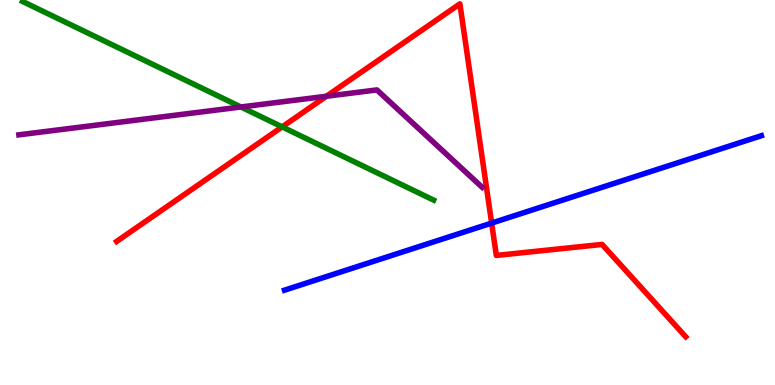[{'lines': ['blue', 'red'], 'intersections': [{'x': 6.34, 'y': 4.21}]}, {'lines': ['green', 'red'], 'intersections': [{'x': 3.64, 'y': 6.7}]}, {'lines': ['purple', 'red'], 'intersections': [{'x': 4.21, 'y': 7.5}]}, {'lines': ['blue', 'green'], 'intersections': []}, {'lines': ['blue', 'purple'], 'intersections': []}, {'lines': ['green', 'purple'], 'intersections': [{'x': 3.11, 'y': 7.22}]}]